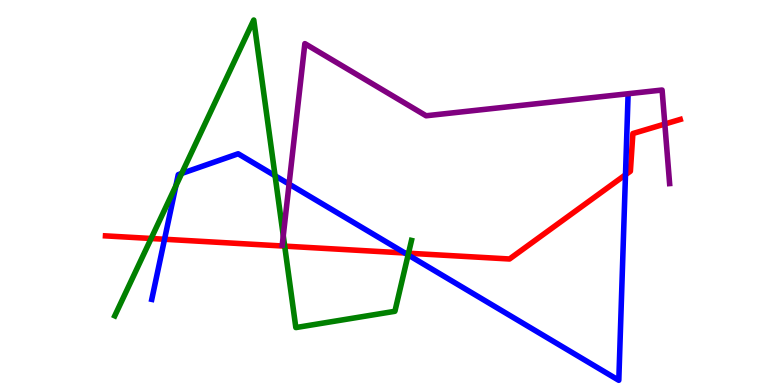[{'lines': ['blue', 'red'], 'intersections': [{'x': 2.12, 'y': 3.79}, {'x': 5.22, 'y': 3.43}, {'x': 8.07, 'y': 5.46}]}, {'lines': ['green', 'red'], 'intersections': [{'x': 1.95, 'y': 3.81}, {'x': 3.67, 'y': 3.61}, {'x': 5.27, 'y': 3.42}]}, {'lines': ['purple', 'red'], 'intersections': [{'x': 8.58, 'y': 6.78}]}, {'lines': ['blue', 'green'], 'intersections': [{'x': 2.27, 'y': 5.18}, {'x': 2.34, 'y': 5.49}, {'x': 3.55, 'y': 5.44}, {'x': 5.27, 'y': 3.38}]}, {'lines': ['blue', 'purple'], 'intersections': [{'x': 3.73, 'y': 5.22}]}, {'lines': ['green', 'purple'], 'intersections': [{'x': 3.66, 'y': 3.88}]}]